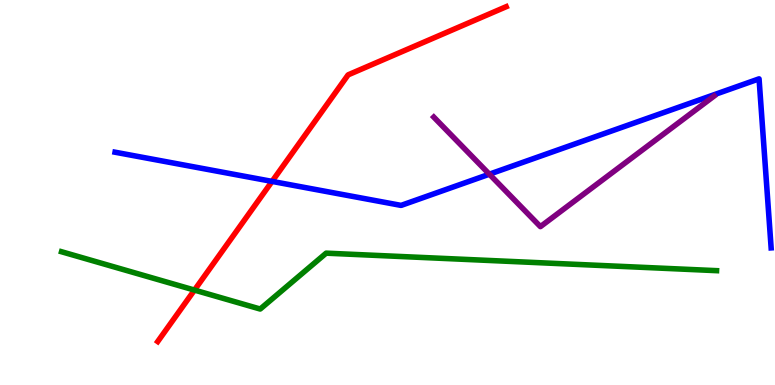[{'lines': ['blue', 'red'], 'intersections': [{'x': 3.51, 'y': 5.29}]}, {'lines': ['green', 'red'], 'intersections': [{'x': 2.51, 'y': 2.47}]}, {'lines': ['purple', 'red'], 'intersections': []}, {'lines': ['blue', 'green'], 'intersections': []}, {'lines': ['blue', 'purple'], 'intersections': [{'x': 6.31, 'y': 5.48}]}, {'lines': ['green', 'purple'], 'intersections': []}]